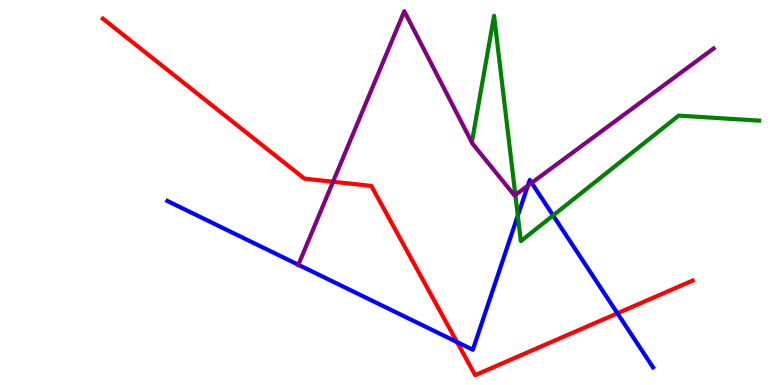[{'lines': ['blue', 'red'], 'intersections': [{'x': 5.9, 'y': 1.12}, {'x': 7.97, 'y': 1.86}]}, {'lines': ['green', 'red'], 'intersections': []}, {'lines': ['purple', 'red'], 'intersections': [{'x': 4.3, 'y': 5.28}]}, {'lines': ['blue', 'green'], 'intersections': [{'x': 6.68, 'y': 4.4}, {'x': 7.14, 'y': 4.4}]}, {'lines': ['blue', 'purple'], 'intersections': [{'x': 3.85, 'y': 3.12}, {'x': 6.81, 'y': 5.18}, {'x': 6.86, 'y': 5.25}]}, {'lines': ['green', 'purple'], 'intersections': [{'x': 6.65, 'y': 4.94}]}]